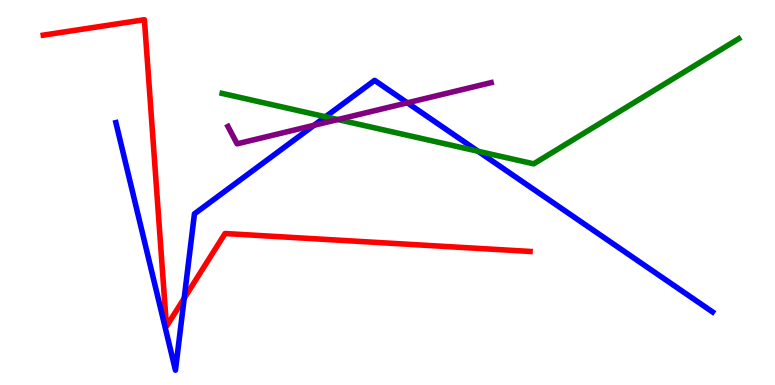[{'lines': ['blue', 'red'], 'intersections': [{'x': 2.38, 'y': 2.25}]}, {'lines': ['green', 'red'], 'intersections': []}, {'lines': ['purple', 'red'], 'intersections': []}, {'lines': ['blue', 'green'], 'intersections': [{'x': 4.2, 'y': 6.97}, {'x': 6.17, 'y': 6.07}]}, {'lines': ['blue', 'purple'], 'intersections': [{'x': 4.05, 'y': 6.75}, {'x': 5.26, 'y': 7.33}]}, {'lines': ['green', 'purple'], 'intersections': [{'x': 4.36, 'y': 6.89}]}]